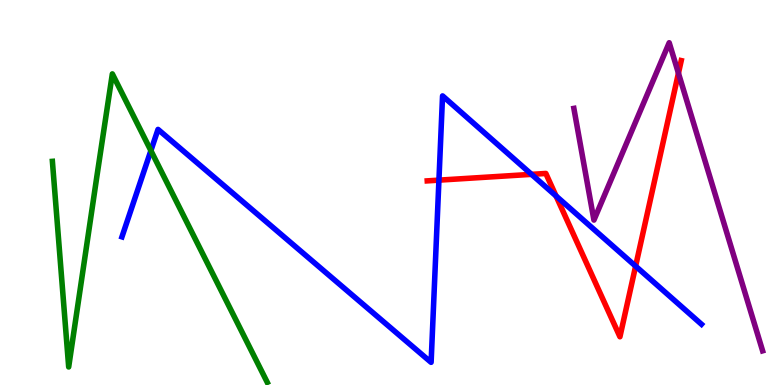[{'lines': ['blue', 'red'], 'intersections': [{'x': 5.66, 'y': 5.32}, {'x': 6.86, 'y': 5.47}, {'x': 7.17, 'y': 4.91}, {'x': 8.2, 'y': 3.09}]}, {'lines': ['green', 'red'], 'intersections': []}, {'lines': ['purple', 'red'], 'intersections': [{'x': 8.75, 'y': 8.1}]}, {'lines': ['blue', 'green'], 'intersections': [{'x': 1.95, 'y': 6.09}]}, {'lines': ['blue', 'purple'], 'intersections': []}, {'lines': ['green', 'purple'], 'intersections': []}]